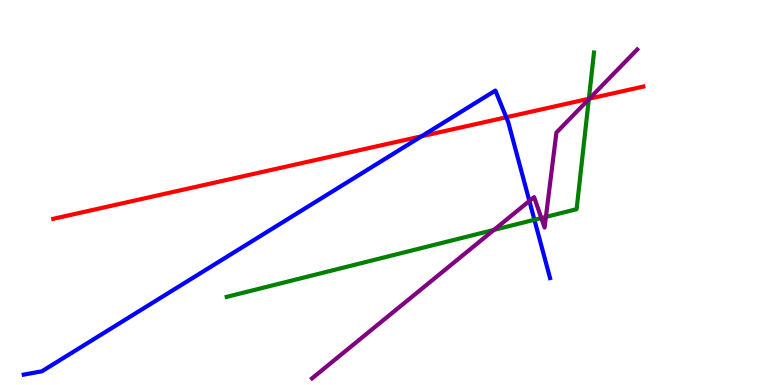[{'lines': ['blue', 'red'], 'intersections': [{'x': 5.44, 'y': 6.46}, {'x': 6.53, 'y': 6.95}]}, {'lines': ['green', 'red'], 'intersections': [{'x': 7.6, 'y': 7.43}]}, {'lines': ['purple', 'red'], 'intersections': [{'x': 7.61, 'y': 7.44}]}, {'lines': ['blue', 'green'], 'intersections': [{'x': 6.9, 'y': 4.29}]}, {'lines': ['blue', 'purple'], 'intersections': [{'x': 6.83, 'y': 4.78}]}, {'lines': ['green', 'purple'], 'intersections': [{'x': 6.37, 'y': 4.03}, {'x': 6.98, 'y': 4.34}, {'x': 7.04, 'y': 4.37}, {'x': 7.6, 'y': 7.42}]}]